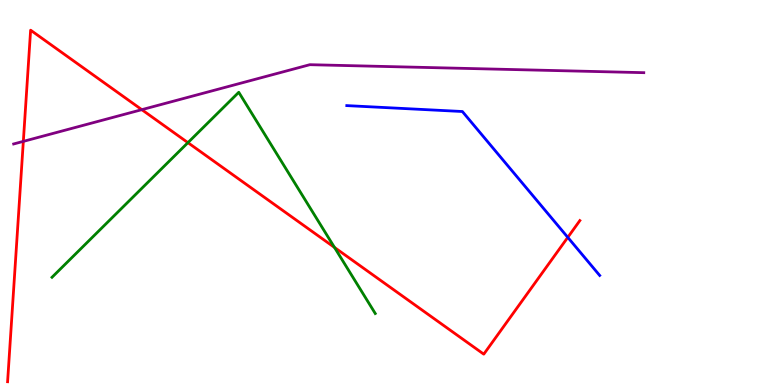[{'lines': ['blue', 'red'], 'intersections': [{'x': 7.33, 'y': 3.83}]}, {'lines': ['green', 'red'], 'intersections': [{'x': 2.42, 'y': 6.29}, {'x': 4.32, 'y': 3.57}]}, {'lines': ['purple', 'red'], 'intersections': [{'x': 0.301, 'y': 6.33}, {'x': 1.83, 'y': 7.15}]}, {'lines': ['blue', 'green'], 'intersections': []}, {'lines': ['blue', 'purple'], 'intersections': []}, {'lines': ['green', 'purple'], 'intersections': []}]